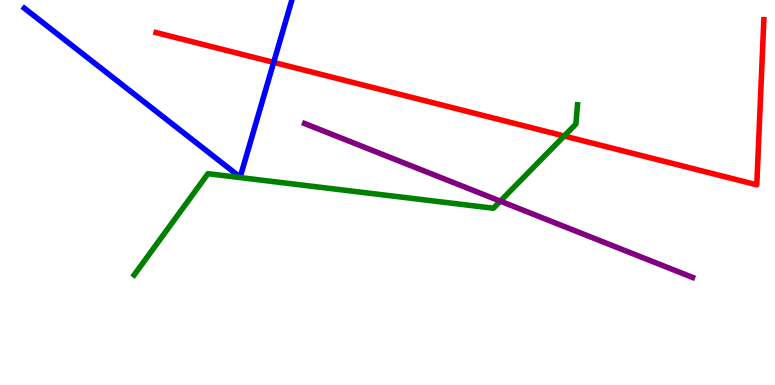[{'lines': ['blue', 'red'], 'intersections': [{'x': 3.53, 'y': 8.38}]}, {'lines': ['green', 'red'], 'intersections': [{'x': 7.28, 'y': 6.47}]}, {'lines': ['purple', 'red'], 'intersections': []}, {'lines': ['blue', 'green'], 'intersections': []}, {'lines': ['blue', 'purple'], 'intersections': []}, {'lines': ['green', 'purple'], 'intersections': [{'x': 6.46, 'y': 4.78}]}]